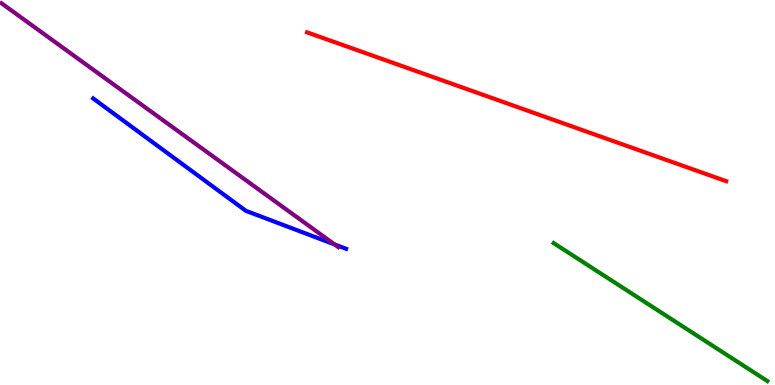[{'lines': ['blue', 'red'], 'intersections': []}, {'lines': ['green', 'red'], 'intersections': []}, {'lines': ['purple', 'red'], 'intersections': []}, {'lines': ['blue', 'green'], 'intersections': []}, {'lines': ['blue', 'purple'], 'intersections': [{'x': 4.32, 'y': 3.65}]}, {'lines': ['green', 'purple'], 'intersections': []}]